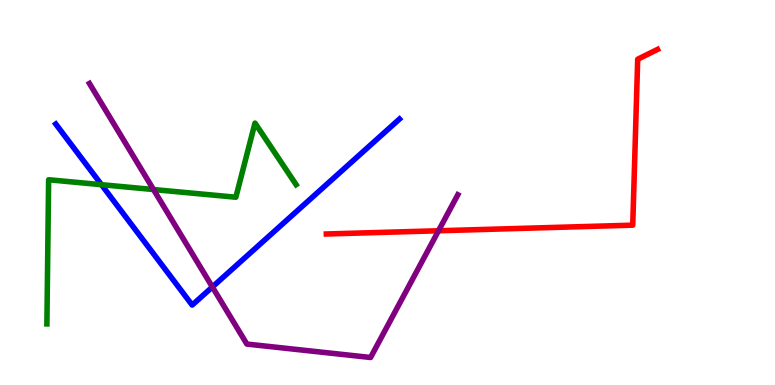[{'lines': ['blue', 'red'], 'intersections': []}, {'lines': ['green', 'red'], 'intersections': []}, {'lines': ['purple', 'red'], 'intersections': [{'x': 5.66, 'y': 4.01}]}, {'lines': ['blue', 'green'], 'intersections': [{'x': 1.31, 'y': 5.2}]}, {'lines': ['blue', 'purple'], 'intersections': [{'x': 2.74, 'y': 2.55}]}, {'lines': ['green', 'purple'], 'intersections': [{'x': 1.98, 'y': 5.08}]}]